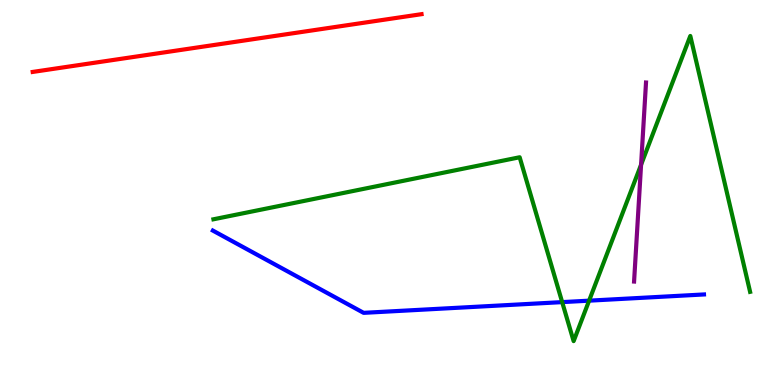[{'lines': ['blue', 'red'], 'intersections': []}, {'lines': ['green', 'red'], 'intersections': []}, {'lines': ['purple', 'red'], 'intersections': []}, {'lines': ['blue', 'green'], 'intersections': [{'x': 7.25, 'y': 2.15}, {'x': 7.6, 'y': 2.19}]}, {'lines': ['blue', 'purple'], 'intersections': []}, {'lines': ['green', 'purple'], 'intersections': [{'x': 8.27, 'y': 5.72}]}]